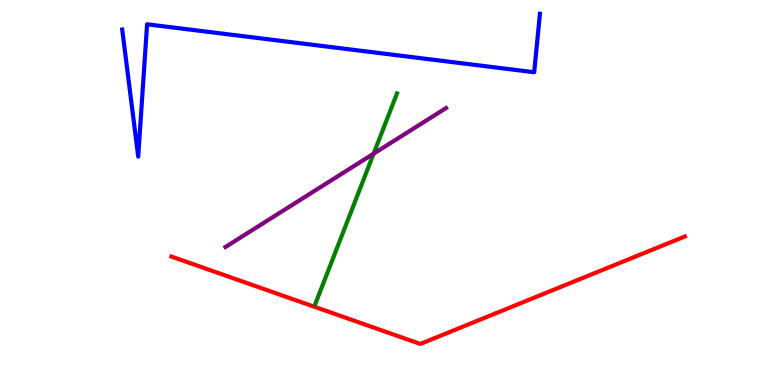[{'lines': ['blue', 'red'], 'intersections': []}, {'lines': ['green', 'red'], 'intersections': []}, {'lines': ['purple', 'red'], 'intersections': []}, {'lines': ['blue', 'green'], 'intersections': []}, {'lines': ['blue', 'purple'], 'intersections': []}, {'lines': ['green', 'purple'], 'intersections': [{'x': 4.82, 'y': 6.01}]}]